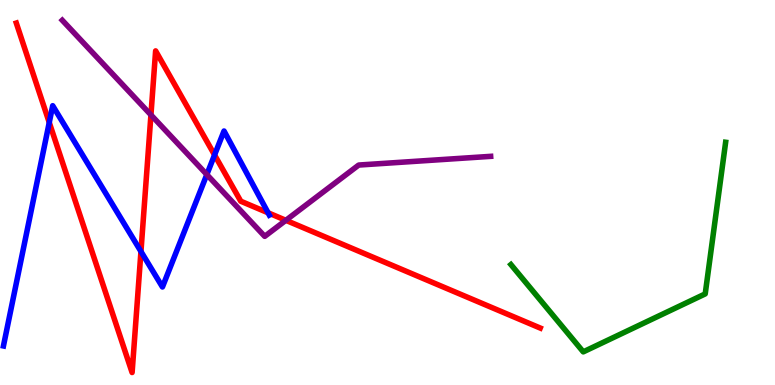[{'lines': ['blue', 'red'], 'intersections': [{'x': 0.636, 'y': 6.82}, {'x': 1.82, 'y': 3.47}, {'x': 2.77, 'y': 5.98}, {'x': 3.46, 'y': 4.47}]}, {'lines': ['green', 'red'], 'intersections': []}, {'lines': ['purple', 'red'], 'intersections': [{'x': 1.95, 'y': 7.02}, {'x': 3.69, 'y': 4.28}]}, {'lines': ['blue', 'green'], 'intersections': []}, {'lines': ['blue', 'purple'], 'intersections': [{'x': 2.67, 'y': 5.47}]}, {'lines': ['green', 'purple'], 'intersections': []}]